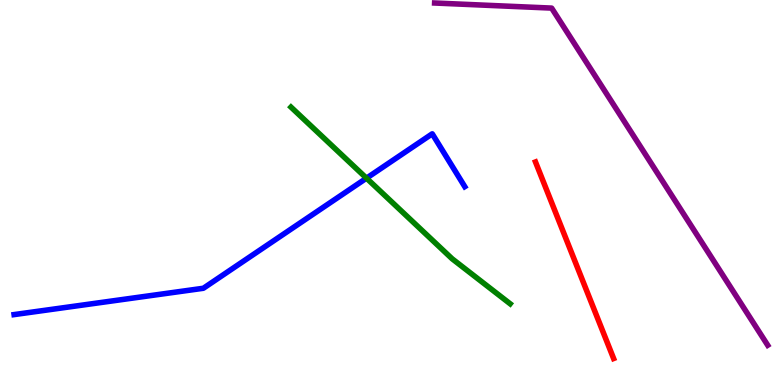[{'lines': ['blue', 'red'], 'intersections': []}, {'lines': ['green', 'red'], 'intersections': []}, {'lines': ['purple', 'red'], 'intersections': []}, {'lines': ['blue', 'green'], 'intersections': [{'x': 4.73, 'y': 5.37}]}, {'lines': ['blue', 'purple'], 'intersections': []}, {'lines': ['green', 'purple'], 'intersections': []}]